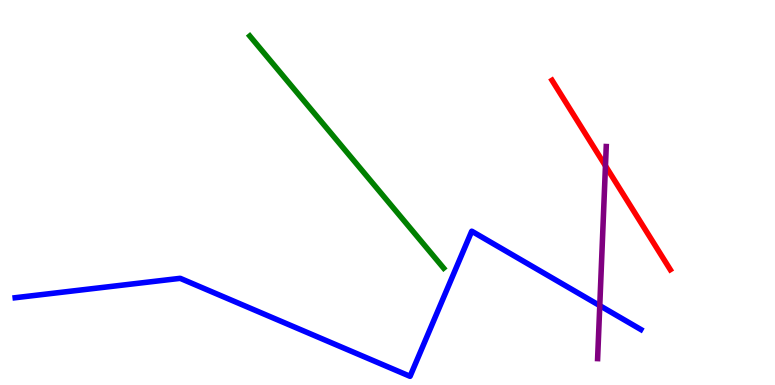[{'lines': ['blue', 'red'], 'intersections': []}, {'lines': ['green', 'red'], 'intersections': []}, {'lines': ['purple', 'red'], 'intersections': [{'x': 7.81, 'y': 5.69}]}, {'lines': ['blue', 'green'], 'intersections': []}, {'lines': ['blue', 'purple'], 'intersections': [{'x': 7.74, 'y': 2.06}]}, {'lines': ['green', 'purple'], 'intersections': []}]